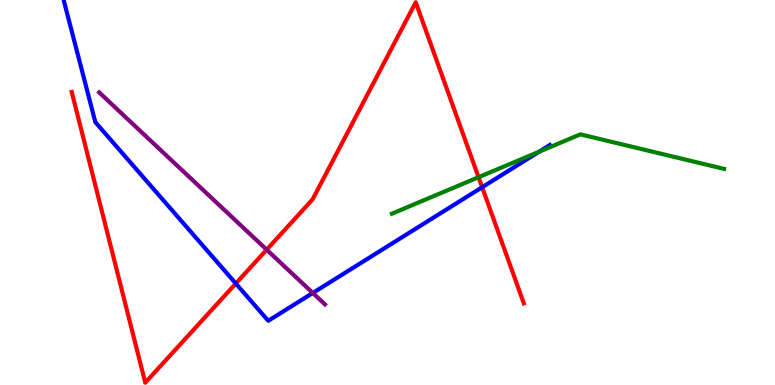[{'lines': ['blue', 'red'], 'intersections': [{'x': 3.04, 'y': 2.64}, {'x': 6.22, 'y': 5.14}]}, {'lines': ['green', 'red'], 'intersections': [{'x': 6.17, 'y': 5.4}]}, {'lines': ['purple', 'red'], 'intersections': [{'x': 3.44, 'y': 3.51}]}, {'lines': ['blue', 'green'], 'intersections': [{'x': 6.95, 'y': 6.06}]}, {'lines': ['blue', 'purple'], 'intersections': [{'x': 4.04, 'y': 2.39}]}, {'lines': ['green', 'purple'], 'intersections': []}]